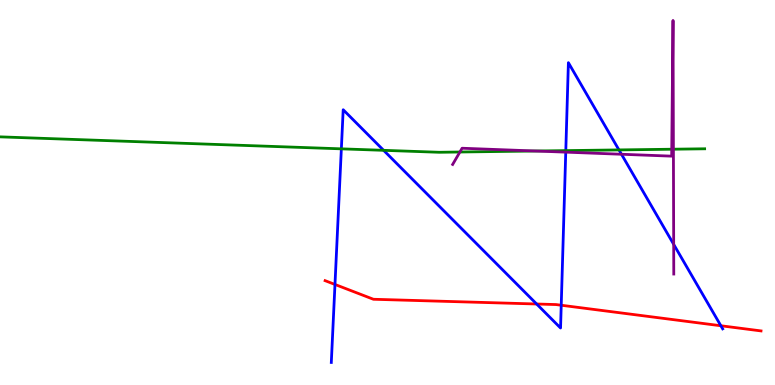[{'lines': ['blue', 'red'], 'intersections': [{'x': 4.32, 'y': 2.61}, {'x': 6.92, 'y': 2.1}, {'x': 7.24, 'y': 2.07}, {'x': 9.3, 'y': 1.54}]}, {'lines': ['green', 'red'], 'intersections': []}, {'lines': ['purple', 'red'], 'intersections': []}, {'lines': ['blue', 'green'], 'intersections': [{'x': 4.4, 'y': 6.13}, {'x': 4.95, 'y': 6.1}, {'x': 7.3, 'y': 6.09}, {'x': 7.99, 'y': 6.11}]}, {'lines': ['blue', 'purple'], 'intersections': [{'x': 7.3, 'y': 6.05}, {'x': 8.02, 'y': 5.99}, {'x': 8.69, 'y': 3.65}]}, {'lines': ['green', 'purple'], 'intersections': [{'x': 5.93, 'y': 6.05}, {'x': 6.91, 'y': 6.08}, {'x': 8.67, 'y': 6.12}, {'x': 8.69, 'y': 6.12}]}]